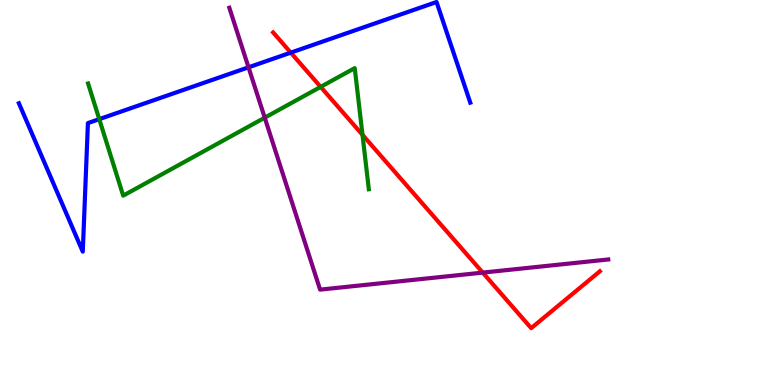[{'lines': ['blue', 'red'], 'intersections': [{'x': 3.75, 'y': 8.63}]}, {'lines': ['green', 'red'], 'intersections': [{'x': 4.14, 'y': 7.74}, {'x': 4.68, 'y': 6.5}]}, {'lines': ['purple', 'red'], 'intersections': [{'x': 6.23, 'y': 2.92}]}, {'lines': ['blue', 'green'], 'intersections': [{'x': 1.28, 'y': 6.91}]}, {'lines': ['blue', 'purple'], 'intersections': [{'x': 3.21, 'y': 8.25}]}, {'lines': ['green', 'purple'], 'intersections': [{'x': 3.42, 'y': 6.94}]}]